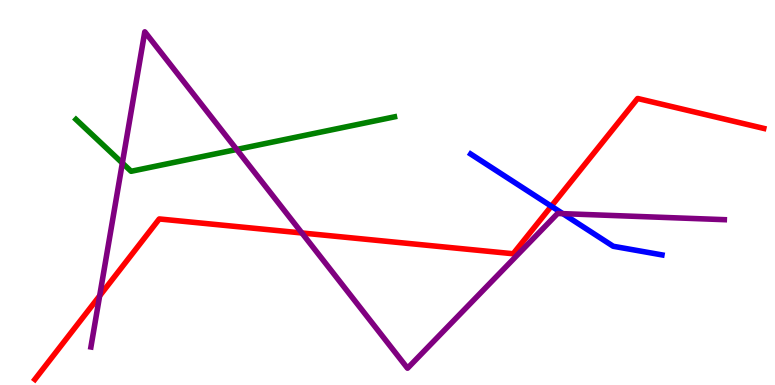[{'lines': ['blue', 'red'], 'intersections': [{'x': 7.11, 'y': 4.64}]}, {'lines': ['green', 'red'], 'intersections': []}, {'lines': ['purple', 'red'], 'intersections': [{'x': 1.29, 'y': 2.32}, {'x': 3.9, 'y': 3.95}]}, {'lines': ['blue', 'green'], 'intersections': []}, {'lines': ['blue', 'purple'], 'intersections': [{'x': 7.26, 'y': 4.45}]}, {'lines': ['green', 'purple'], 'intersections': [{'x': 1.58, 'y': 5.76}, {'x': 3.05, 'y': 6.12}]}]